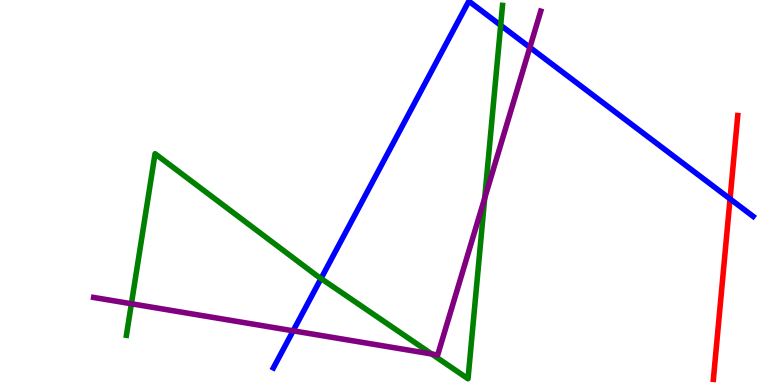[{'lines': ['blue', 'red'], 'intersections': [{'x': 9.42, 'y': 4.83}]}, {'lines': ['green', 'red'], 'intersections': []}, {'lines': ['purple', 'red'], 'intersections': []}, {'lines': ['blue', 'green'], 'intersections': [{'x': 4.14, 'y': 2.77}, {'x': 6.46, 'y': 9.34}]}, {'lines': ['blue', 'purple'], 'intersections': [{'x': 3.78, 'y': 1.41}, {'x': 6.84, 'y': 8.77}]}, {'lines': ['green', 'purple'], 'intersections': [{'x': 1.7, 'y': 2.11}, {'x': 5.57, 'y': 0.805}, {'x': 6.25, 'y': 4.85}]}]